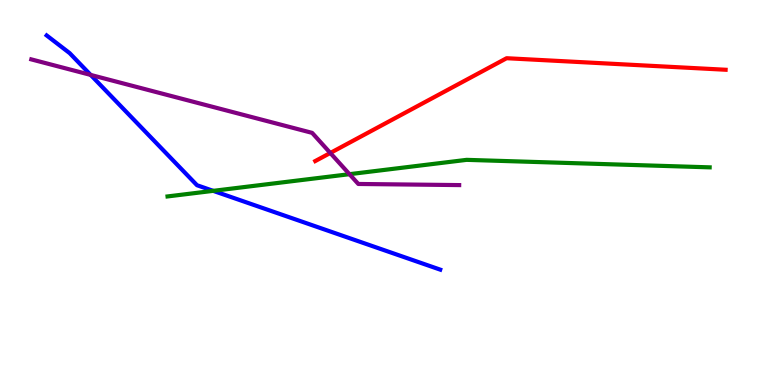[{'lines': ['blue', 'red'], 'intersections': []}, {'lines': ['green', 'red'], 'intersections': []}, {'lines': ['purple', 'red'], 'intersections': [{'x': 4.26, 'y': 6.03}]}, {'lines': ['blue', 'green'], 'intersections': [{'x': 2.75, 'y': 5.04}]}, {'lines': ['blue', 'purple'], 'intersections': [{'x': 1.17, 'y': 8.05}]}, {'lines': ['green', 'purple'], 'intersections': [{'x': 4.51, 'y': 5.48}]}]